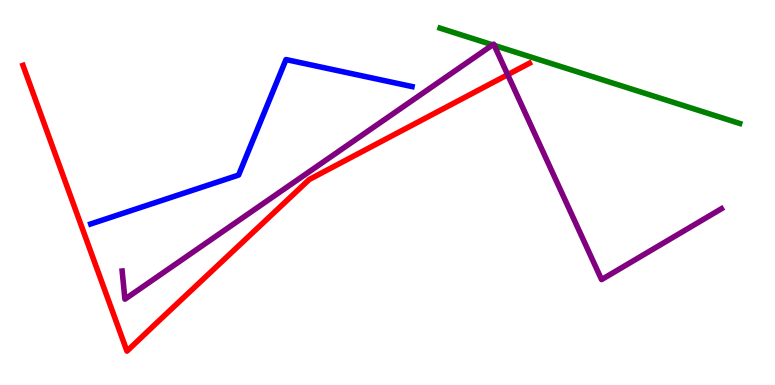[{'lines': ['blue', 'red'], 'intersections': []}, {'lines': ['green', 'red'], 'intersections': []}, {'lines': ['purple', 'red'], 'intersections': [{'x': 6.55, 'y': 8.06}]}, {'lines': ['blue', 'green'], 'intersections': []}, {'lines': ['blue', 'purple'], 'intersections': []}, {'lines': ['green', 'purple'], 'intersections': [{'x': 6.36, 'y': 8.83}, {'x': 6.38, 'y': 8.82}]}]